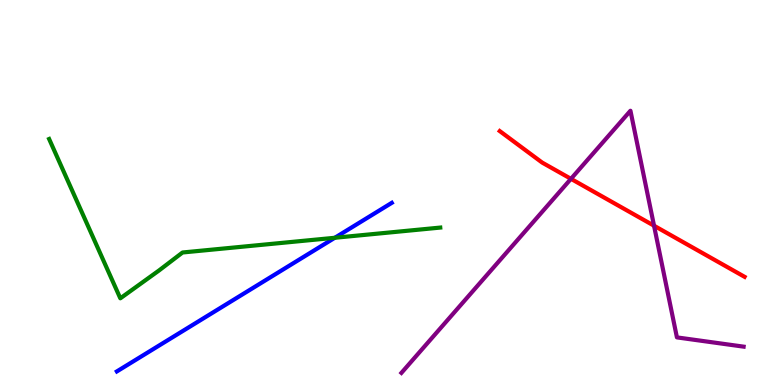[{'lines': ['blue', 'red'], 'intersections': []}, {'lines': ['green', 'red'], 'intersections': []}, {'lines': ['purple', 'red'], 'intersections': [{'x': 7.37, 'y': 5.36}, {'x': 8.44, 'y': 4.14}]}, {'lines': ['blue', 'green'], 'intersections': [{'x': 4.32, 'y': 3.82}]}, {'lines': ['blue', 'purple'], 'intersections': []}, {'lines': ['green', 'purple'], 'intersections': []}]